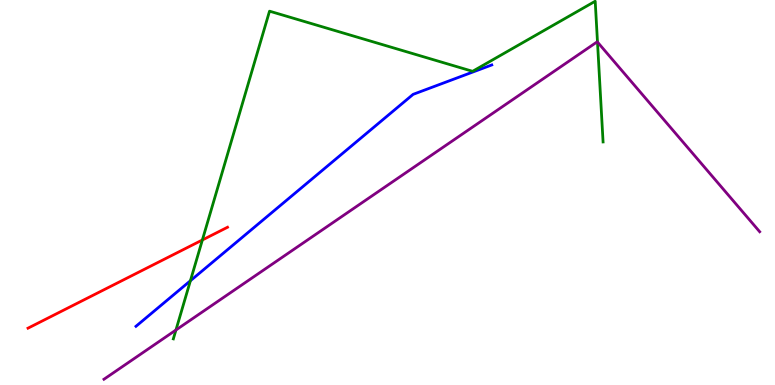[{'lines': ['blue', 'red'], 'intersections': []}, {'lines': ['green', 'red'], 'intersections': [{'x': 2.61, 'y': 3.77}]}, {'lines': ['purple', 'red'], 'intersections': []}, {'lines': ['blue', 'green'], 'intersections': [{'x': 2.46, 'y': 2.71}]}, {'lines': ['blue', 'purple'], 'intersections': []}, {'lines': ['green', 'purple'], 'intersections': [{'x': 2.27, 'y': 1.43}, {'x': 7.71, 'y': 8.91}]}]